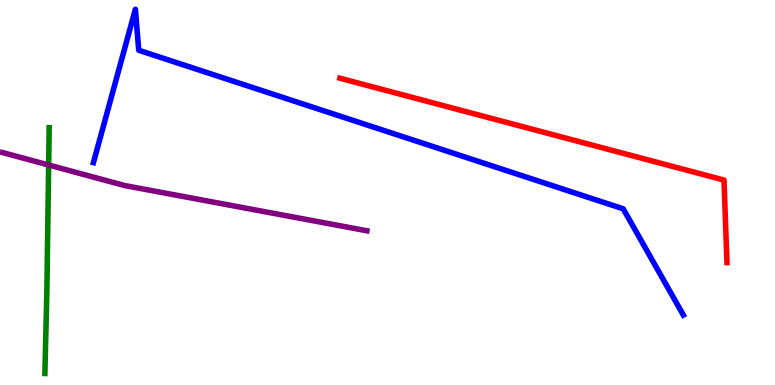[{'lines': ['blue', 'red'], 'intersections': []}, {'lines': ['green', 'red'], 'intersections': []}, {'lines': ['purple', 'red'], 'intersections': []}, {'lines': ['blue', 'green'], 'intersections': []}, {'lines': ['blue', 'purple'], 'intersections': []}, {'lines': ['green', 'purple'], 'intersections': [{'x': 0.628, 'y': 5.71}]}]